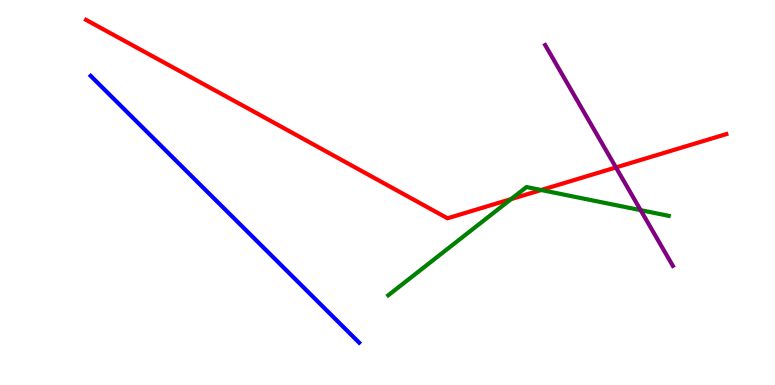[{'lines': ['blue', 'red'], 'intersections': []}, {'lines': ['green', 'red'], 'intersections': [{'x': 6.6, 'y': 4.83}, {'x': 6.98, 'y': 5.06}]}, {'lines': ['purple', 'red'], 'intersections': [{'x': 7.95, 'y': 5.65}]}, {'lines': ['blue', 'green'], 'intersections': []}, {'lines': ['blue', 'purple'], 'intersections': []}, {'lines': ['green', 'purple'], 'intersections': [{'x': 8.27, 'y': 4.54}]}]